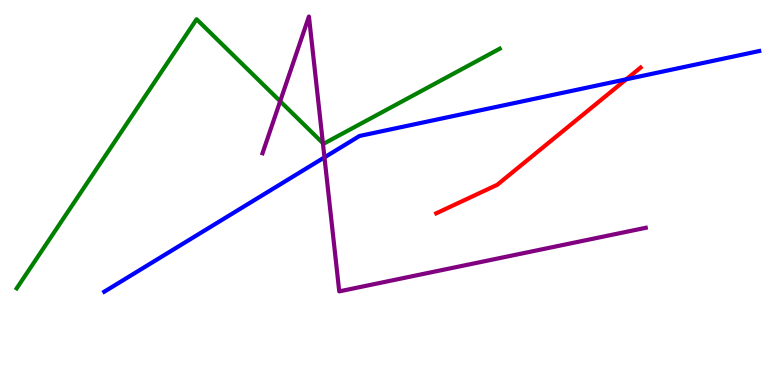[{'lines': ['blue', 'red'], 'intersections': [{'x': 8.08, 'y': 7.94}]}, {'lines': ['green', 'red'], 'intersections': []}, {'lines': ['purple', 'red'], 'intersections': []}, {'lines': ['blue', 'green'], 'intersections': []}, {'lines': ['blue', 'purple'], 'intersections': [{'x': 4.19, 'y': 5.91}]}, {'lines': ['green', 'purple'], 'intersections': [{'x': 3.62, 'y': 7.37}, {'x': 4.17, 'y': 6.28}]}]